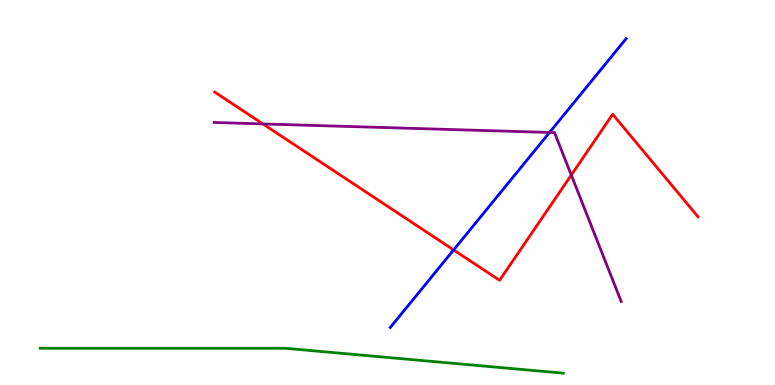[{'lines': ['blue', 'red'], 'intersections': [{'x': 5.85, 'y': 3.51}]}, {'lines': ['green', 'red'], 'intersections': []}, {'lines': ['purple', 'red'], 'intersections': [{'x': 3.39, 'y': 6.78}, {'x': 7.37, 'y': 5.45}]}, {'lines': ['blue', 'green'], 'intersections': []}, {'lines': ['blue', 'purple'], 'intersections': [{'x': 7.09, 'y': 6.56}]}, {'lines': ['green', 'purple'], 'intersections': []}]